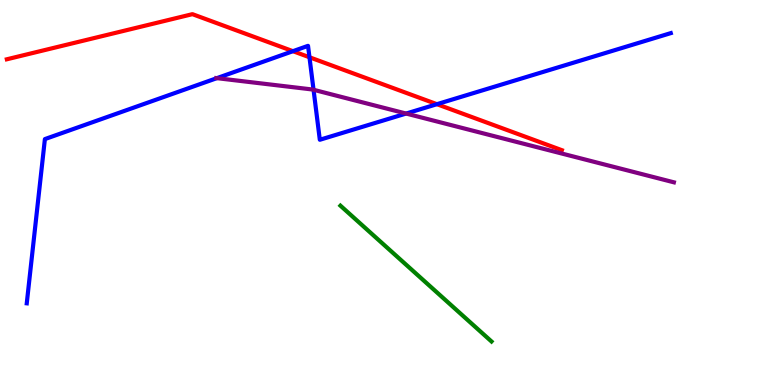[{'lines': ['blue', 'red'], 'intersections': [{'x': 3.78, 'y': 8.67}, {'x': 3.99, 'y': 8.51}, {'x': 5.64, 'y': 7.29}]}, {'lines': ['green', 'red'], 'intersections': []}, {'lines': ['purple', 'red'], 'intersections': []}, {'lines': ['blue', 'green'], 'intersections': []}, {'lines': ['blue', 'purple'], 'intersections': [{'x': 2.8, 'y': 7.97}, {'x': 4.05, 'y': 7.67}, {'x': 5.24, 'y': 7.05}]}, {'lines': ['green', 'purple'], 'intersections': []}]